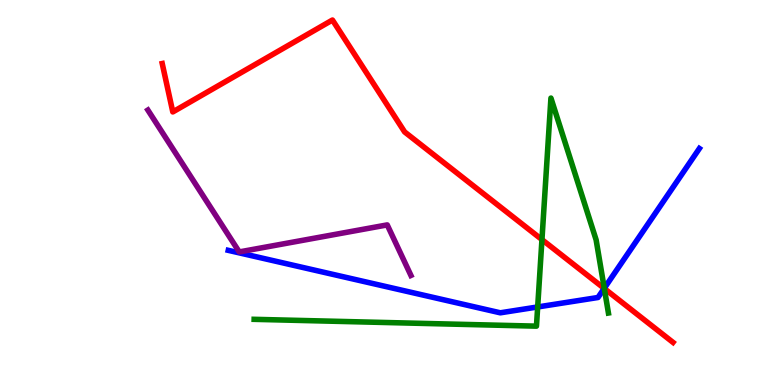[{'lines': ['blue', 'red'], 'intersections': [{'x': 7.8, 'y': 2.51}]}, {'lines': ['green', 'red'], 'intersections': [{'x': 6.99, 'y': 3.78}, {'x': 7.8, 'y': 2.51}]}, {'lines': ['purple', 'red'], 'intersections': []}, {'lines': ['blue', 'green'], 'intersections': [{'x': 6.94, 'y': 2.03}, {'x': 7.8, 'y': 2.51}]}, {'lines': ['blue', 'purple'], 'intersections': []}, {'lines': ['green', 'purple'], 'intersections': []}]